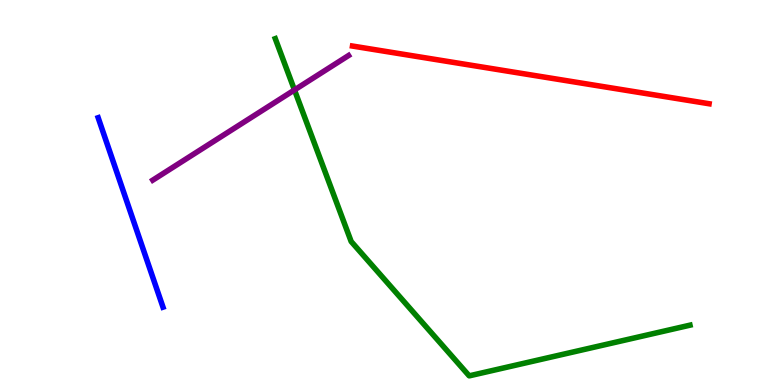[{'lines': ['blue', 'red'], 'intersections': []}, {'lines': ['green', 'red'], 'intersections': []}, {'lines': ['purple', 'red'], 'intersections': []}, {'lines': ['blue', 'green'], 'intersections': []}, {'lines': ['blue', 'purple'], 'intersections': []}, {'lines': ['green', 'purple'], 'intersections': [{'x': 3.8, 'y': 7.66}]}]